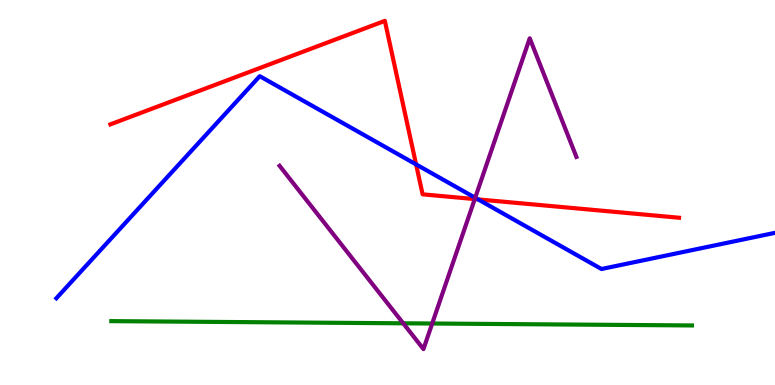[{'lines': ['blue', 'red'], 'intersections': [{'x': 5.37, 'y': 5.73}, {'x': 6.17, 'y': 4.82}]}, {'lines': ['green', 'red'], 'intersections': []}, {'lines': ['purple', 'red'], 'intersections': [{'x': 6.13, 'y': 4.83}]}, {'lines': ['blue', 'green'], 'intersections': []}, {'lines': ['blue', 'purple'], 'intersections': [{'x': 6.13, 'y': 4.86}]}, {'lines': ['green', 'purple'], 'intersections': [{'x': 5.2, 'y': 1.6}, {'x': 5.58, 'y': 1.6}]}]